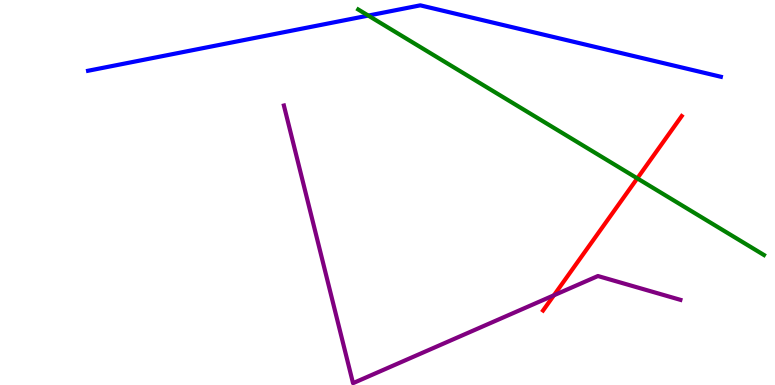[{'lines': ['blue', 'red'], 'intersections': []}, {'lines': ['green', 'red'], 'intersections': [{'x': 8.22, 'y': 5.37}]}, {'lines': ['purple', 'red'], 'intersections': [{'x': 7.15, 'y': 2.33}]}, {'lines': ['blue', 'green'], 'intersections': [{'x': 4.75, 'y': 9.6}]}, {'lines': ['blue', 'purple'], 'intersections': []}, {'lines': ['green', 'purple'], 'intersections': []}]